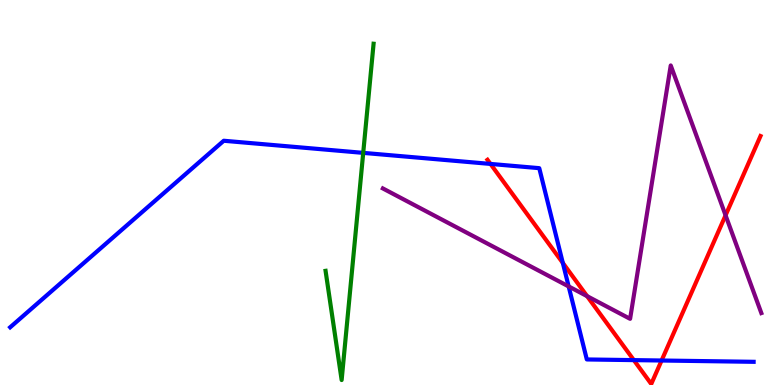[{'lines': ['blue', 'red'], 'intersections': [{'x': 6.33, 'y': 5.74}, {'x': 7.26, 'y': 3.17}, {'x': 8.18, 'y': 0.646}, {'x': 8.54, 'y': 0.636}]}, {'lines': ['green', 'red'], 'intersections': []}, {'lines': ['purple', 'red'], 'intersections': [{'x': 7.58, 'y': 2.31}, {'x': 9.36, 'y': 4.41}]}, {'lines': ['blue', 'green'], 'intersections': [{'x': 4.69, 'y': 6.03}]}, {'lines': ['blue', 'purple'], 'intersections': [{'x': 7.34, 'y': 2.56}]}, {'lines': ['green', 'purple'], 'intersections': []}]